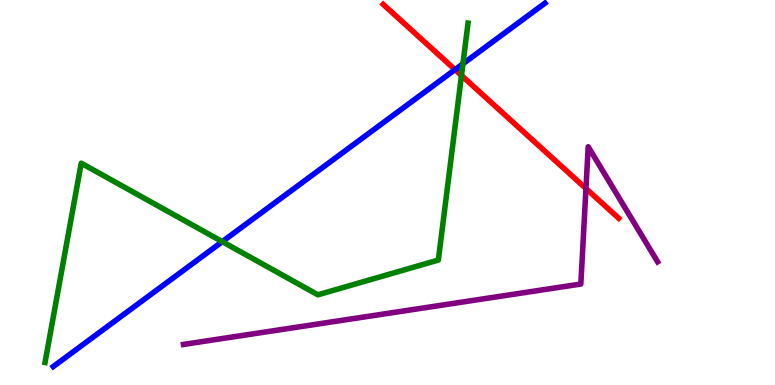[{'lines': ['blue', 'red'], 'intersections': [{'x': 5.87, 'y': 8.19}]}, {'lines': ['green', 'red'], 'intersections': [{'x': 5.95, 'y': 8.04}]}, {'lines': ['purple', 'red'], 'intersections': [{'x': 7.56, 'y': 5.1}]}, {'lines': ['blue', 'green'], 'intersections': [{'x': 2.87, 'y': 3.72}, {'x': 5.97, 'y': 8.34}]}, {'lines': ['blue', 'purple'], 'intersections': []}, {'lines': ['green', 'purple'], 'intersections': []}]